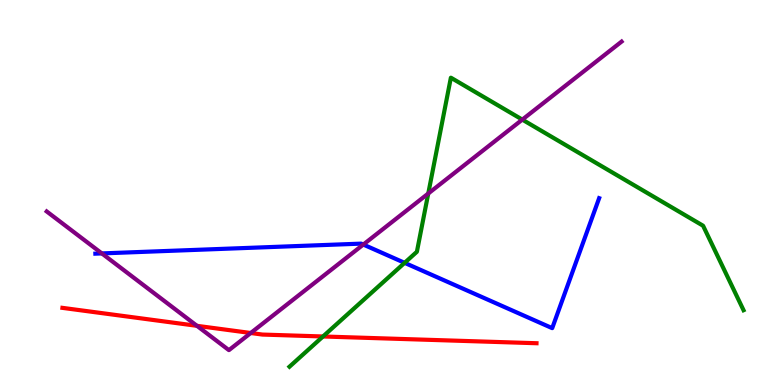[{'lines': ['blue', 'red'], 'intersections': []}, {'lines': ['green', 'red'], 'intersections': [{'x': 4.17, 'y': 1.26}]}, {'lines': ['purple', 'red'], 'intersections': [{'x': 2.54, 'y': 1.54}, {'x': 3.24, 'y': 1.35}]}, {'lines': ['blue', 'green'], 'intersections': [{'x': 5.22, 'y': 3.17}]}, {'lines': ['blue', 'purple'], 'intersections': [{'x': 1.31, 'y': 3.42}, {'x': 4.69, 'y': 3.65}]}, {'lines': ['green', 'purple'], 'intersections': [{'x': 5.53, 'y': 4.97}, {'x': 6.74, 'y': 6.89}]}]